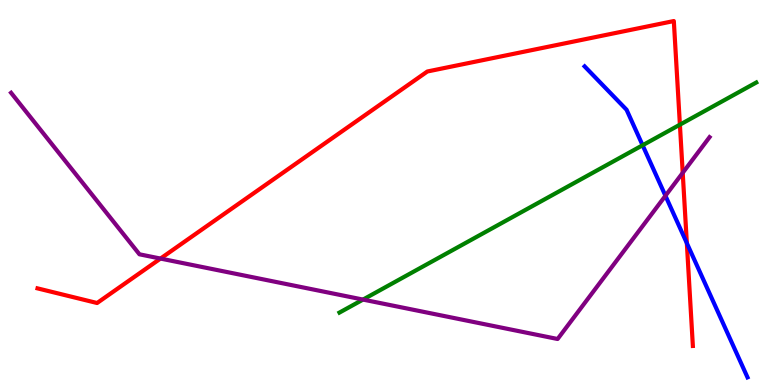[{'lines': ['blue', 'red'], 'intersections': [{'x': 8.86, 'y': 3.69}]}, {'lines': ['green', 'red'], 'intersections': [{'x': 8.77, 'y': 6.76}]}, {'lines': ['purple', 'red'], 'intersections': [{'x': 2.07, 'y': 3.28}, {'x': 8.81, 'y': 5.51}]}, {'lines': ['blue', 'green'], 'intersections': [{'x': 8.29, 'y': 6.23}]}, {'lines': ['blue', 'purple'], 'intersections': [{'x': 8.59, 'y': 4.92}]}, {'lines': ['green', 'purple'], 'intersections': [{'x': 4.68, 'y': 2.22}]}]